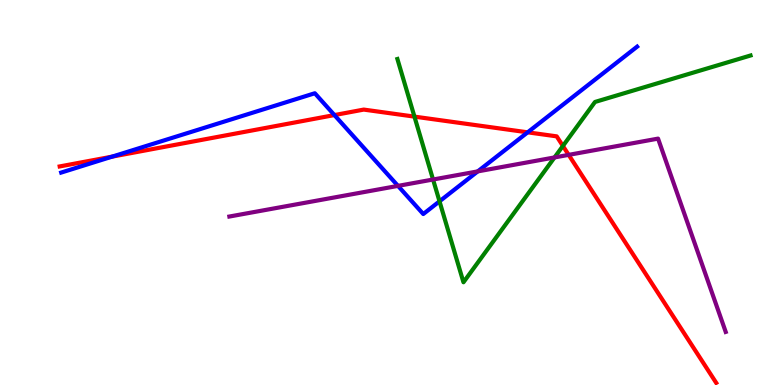[{'lines': ['blue', 'red'], 'intersections': [{'x': 1.45, 'y': 5.93}, {'x': 4.32, 'y': 7.01}, {'x': 6.81, 'y': 6.56}]}, {'lines': ['green', 'red'], 'intersections': [{'x': 5.35, 'y': 6.97}, {'x': 7.26, 'y': 6.21}]}, {'lines': ['purple', 'red'], 'intersections': [{'x': 7.34, 'y': 5.98}]}, {'lines': ['blue', 'green'], 'intersections': [{'x': 5.67, 'y': 4.77}]}, {'lines': ['blue', 'purple'], 'intersections': [{'x': 5.14, 'y': 5.17}, {'x': 6.16, 'y': 5.55}]}, {'lines': ['green', 'purple'], 'intersections': [{'x': 5.59, 'y': 5.34}, {'x': 7.16, 'y': 5.91}]}]